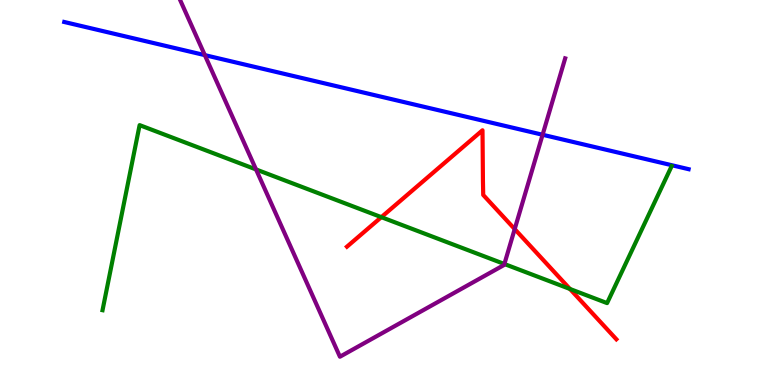[{'lines': ['blue', 'red'], 'intersections': []}, {'lines': ['green', 'red'], 'intersections': [{'x': 4.92, 'y': 4.36}, {'x': 7.35, 'y': 2.49}]}, {'lines': ['purple', 'red'], 'intersections': [{'x': 6.64, 'y': 4.05}]}, {'lines': ['blue', 'green'], 'intersections': []}, {'lines': ['blue', 'purple'], 'intersections': [{'x': 2.64, 'y': 8.57}, {'x': 7.0, 'y': 6.5}]}, {'lines': ['green', 'purple'], 'intersections': [{'x': 3.3, 'y': 5.6}, {'x': 6.51, 'y': 3.14}]}]